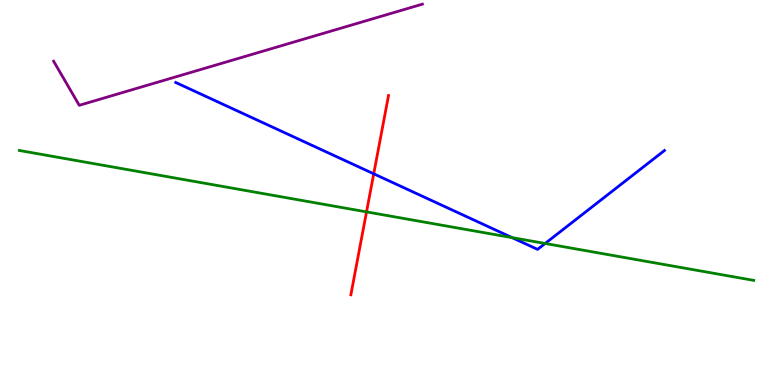[{'lines': ['blue', 'red'], 'intersections': [{'x': 4.82, 'y': 5.49}]}, {'lines': ['green', 'red'], 'intersections': [{'x': 4.73, 'y': 4.5}]}, {'lines': ['purple', 'red'], 'intersections': []}, {'lines': ['blue', 'green'], 'intersections': [{'x': 6.61, 'y': 3.83}, {'x': 7.03, 'y': 3.68}]}, {'lines': ['blue', 'purple'], 'intersections': []}, {'lines': ['green', 'purple'], 'intersections': []}]